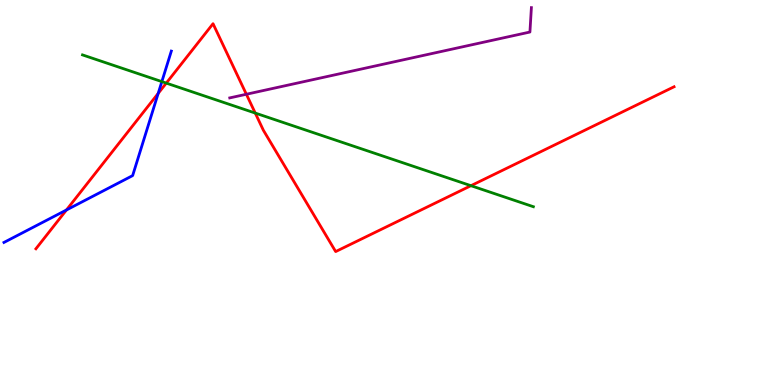[{'lines': ['blue', 'red'], 'intersections': [{'x': 0.857, 'y': 4.55}, {'x': 2.04, 'y': 7.57}]}, {'lines': ['green', 'red'], 'intersections': [{'x': 2.15, 'y': 7.84}, {'x': 3.29, 'y': 7.06}, {'x': 6.08, 'y': 5.18}]}, {'lines': ['purple', 'red'], 'intersections': [{'x': 3.18, 'y': 7.55}]}, {'lines': ['blue', 'green'], 'intersections': [{'x': 2.09, 'y': 7.88}]}, {'lines': ['blue', 'purple'], 'intersections': []}, {'lines': ['green', 'purple'], 'intersections': []}]